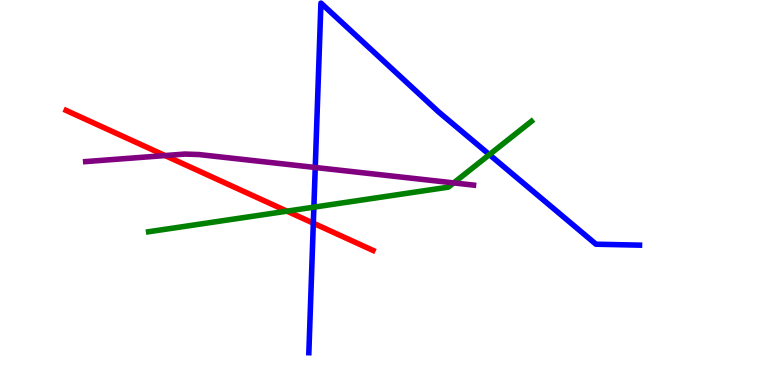[{'lines': ['blue', 'red'], 'intersections': [{'x': 4.04, 'y': 4.2}]}, {'lines': ['green', 'red'], 'intersections': [{'x': 3.7, 'y': 4.52}]}, {'lines': ['purple', 'red'], 'intersections': [{'x': 2.13, 'y': 5.96}]}, {'lines': ['blue', 'green'], 'intersections': [{'x': 4.05, 'y': 4.62}, {'x': 6.31, 'y': 5.98}]}, {'lines': ['blue', 'purple'], 'intersections': [{'x': 4.07, 'y': 5.65}]}, {'lines': ['green', 'purple'], 'intersections': [{'x': 5.85, 'y': 5.25}]}]